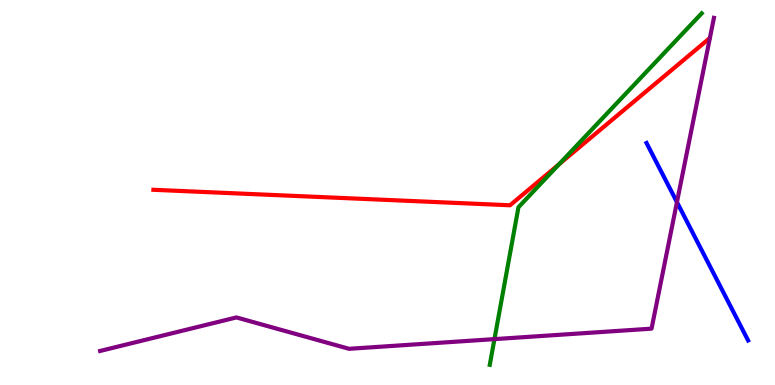[{'lines': ['blue', 'red'], 'intersections': []}, {'lines': ['green', 'red'], 'intersections': [{'x': 7.21, 'y': 5.73}]}, {'lines': ['purple', 'red'], 'intersections': []}, {'lines': ['blue', 'green'], 'intersections': []}, {'lines': ['blue', 'purple'], 'intersections': [{'x': 8.73, 'y': 4.75}]}, {'lines': ['green', 'purple'], 'intersections': [{'x': 6.38, 'y': 1.19}]}]